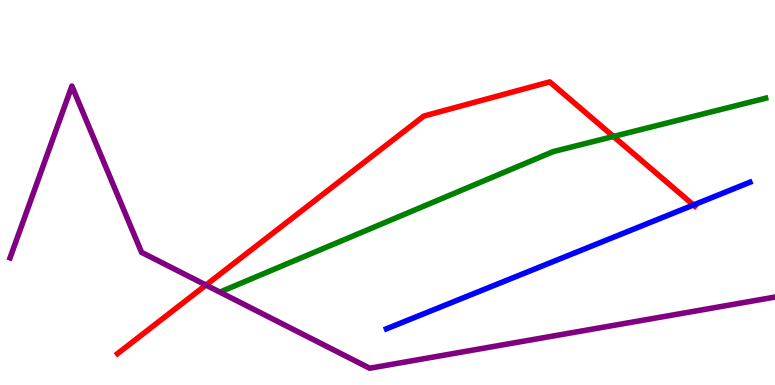[{'lines': ['blue', 'red'], 'intersections': [{'x': 8.95, 'y': 4.68}]}, {'lines': ['green', 'red'], 'intersections': [{'x': 7.92, 'y': 6.46}]}, {'lines': ['purple', 'red'], 'intersections': [{'x': 2.66, 'y': 2.6}]}, {'lines': ['blue', 'green'], 'intersections': []}, {'lines': ['blue', 'purple'], 'intersections': []}, {'lines': ['green', 'purple'], 'intersections': []}]